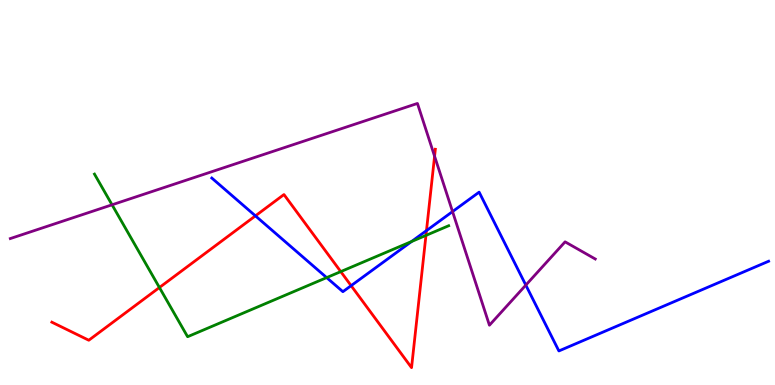[{'lines': ['blue', 'red'], 'intersections': [{'x': 3.3, 'y': 4.39}, {'x': 4.53, 'y': 2.58}, {'x': 5.5, 'y': 4.01}]}, {'lines': ['green', 'red'], 'intersections': [{'x': 2.06, 'y': 2.53}, {'x': 4.4, 'y': 2.95}, {'x': 5.5, 'y': 3.89}]}, {'lines': ['purple', 'red'], 'intersections': [{'x': 5.61, 'y': 5.94}]}, {'lines': ['blue', 'green'], 'intersections': [{'x': 4.21, 'y': 2.79}, {'x': 5.31, 'y': 3.73}]}, {'lines': ['blue', 'purple'], 'intersections': [{'x': 5.84, 'y': 4.5}, {'x': 6.78, 'y': 2.59}]}, {'lines': ['green', 'purple'], 'intersections': [{'x': 1.45, 'y': 4.68}]}]